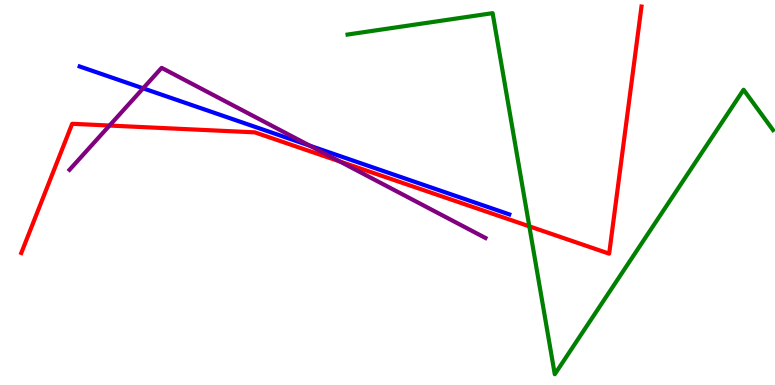[{'lines': ['blue', 'red'], 'intersections': []}, {'lines': ['green', 'red'], 'intersections': [{'x': 6.83, 'y': 4.12}]}, {'lines': ['purple', 'red'], 'intersections': [{'x': 1.41, 'y': 6.74}, {'x': 4.38, 'y': 5.81}]}, {'lines': ['blue', 'green'], 'intersections': []}, {'lines': ['blue', 'purple'], 'intersections': [{'x': 1.85, 'y': 7.71}, {'x': 4.0, 'y': 6.22}]}, {'lines': ['green', 'purple'], 'intersections': []}]